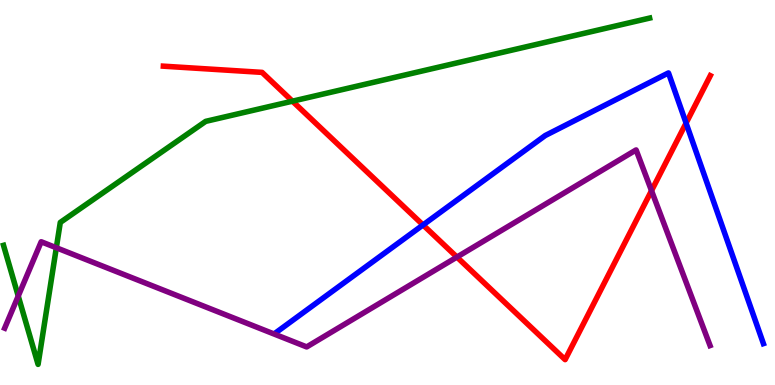[{'lines': ['blue', 'red'], 'intersections': [{'x': 5.46, 'y': 4.16}, {'x': 8.85, 'y': 6.8}]}, {'lines': ['green', 'red'], 'intersections': [{'x': 3.77, 'y': 7.37}]}, {'lines': ['purple', 'red'], 'intersections': [{'x': 5.9, 'y': 3.32}, {'x': 8.41, 'y': 5.05}]}, {'lines': ['blue', 'green'], 'intersections': []}, {'lines': ['blue', 'purple'], 'intersections': []}, {'lines': ['green', 'purple'], 'intersections': [{'x': 0.235, 'y': 2.31}, {'x': 0.727, 'y': 3.56}]}]